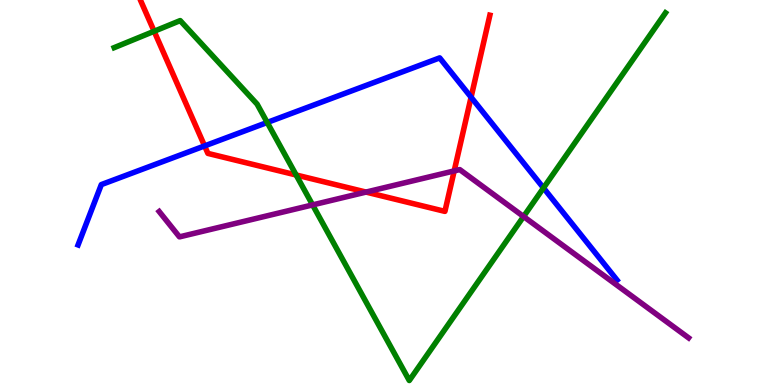[{'lines': ['blue', 'red'], 'intersections': [{'x': 2.64, 'y': 6.21}, {'x': 6.08, 'y': 7.47}]}, {'lines': ['green', 'red'], 'intersections': [{'x': 1.99, 'y': 9.19}, {'x': 3.82, 'y': 5.45}]}, {'lines': ['purple', 'red'], 'intersections': [{'x': 4.72, 'y': 5.01}, {'x': 5.86, 'y': 5.56}]}, {'lines': ['blue', 'green'], 'intersections': [{'x': 3.45, 'y': 6.82}, {'x': 7.01, 'y': 5.12}]}, {'lines': ['blue', 'purple'], 'intersections': []}, {'lines': ['green', 'purple'], 'intersections': [{'x': 4.03, 'y': 4.68}, {'x': 6.76, 'y': 4.38}]}]